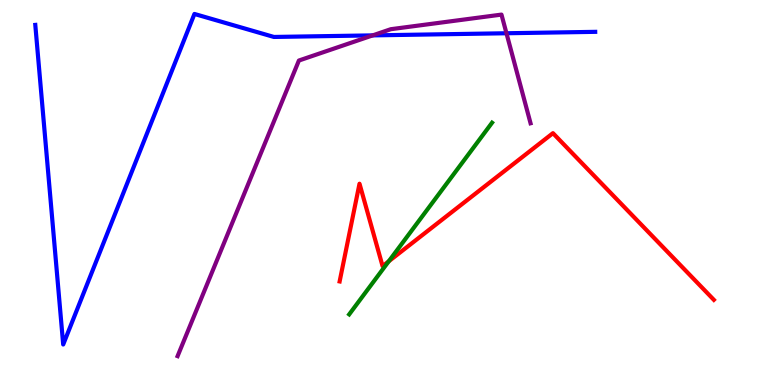[{'lines': ['blue', 'red'], 'intersections': []}, {'lines': ['green', 'red'], 'intersections': [{'x': 5.02, 'y': 3.21}]}, {'lines': ['purple', 'red'], 'intersections': []}, {'lines': ['blue', 'green'], 'intersections': []}, {'lines': ['blue', 'purple'], 'intersections': [{'x': 4.81, 'y': 9.08}, {'x': 6.54, 'y': 9.14}]}, {'lines': ['green', 'purple'], 'intersections': []}]